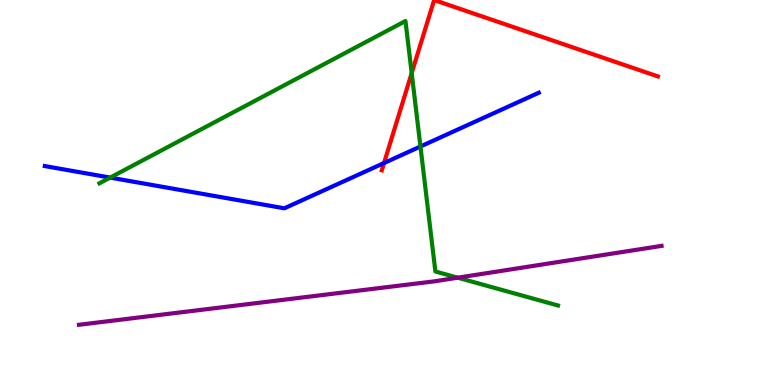[{'lines': ['blue', 'red'], 'intersections': [{'x': 4.96, 'y': 5.77}]}, {'lines': ['green', 'red'], 'intersections': [{'x': 5.31, 'y': 8.1}]}, {'lines': ['purple', 'red'], 'intersections': []}, {'lines': ['blue', 'green'], 'intersections': [{'x': 1.42, 'y': 5.39}, {'x': 5.43, 'y': 6.19}]}, {'lines': ['blue', 'purple'], 'intersections': []}, {'lines': ['green', 'purple'], 'intersections': [{'x': 5.91, 'y': 2.79}]}]